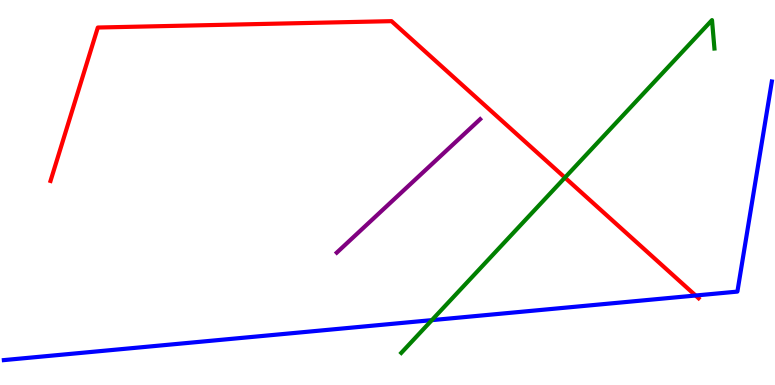[{'lines': ['blue', 'red'], 'intersections': [{'x': 8.98, 'y': 2.32}]}, {'lines': ['green', 'red'], 'intersections': [{'x': 7.29, 'y': 5.39}]}, {'lines': ['purple', 'red'], 'intersections': []}, {'lines': ['blue', 'green'], 'intersections': [{'x': 5.57, 'y': 1.68}]}, {'lines': ['blue', 'purple'], 'intersections': []}, {'lines': ['green', 'purple'], 'intersections': []}]